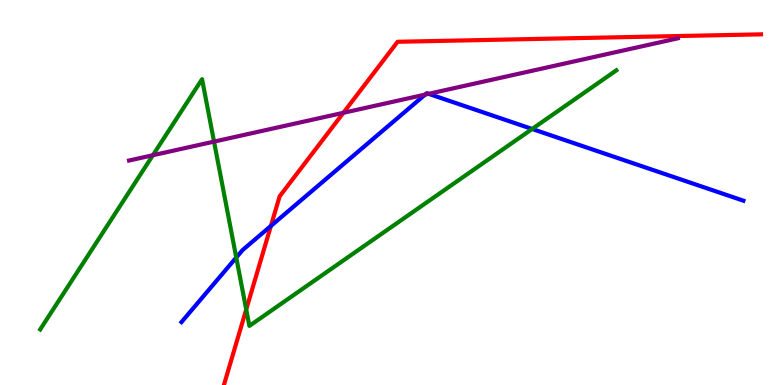[{'lines': ['blue', 'red'], 'intersections': [{'x': 3.5, 'y': 4.13}]}, {'lines': ['green', 'red'], 'intersections': [{'x': 3.18, 'y': 1.96}]}, {'lines': ['purple', 'red'], 'intersections': [{'x': 4.43, 'y': 7.07}]}, {'lines': ['blue', 'green'], 'intersections': [{'x': 3.05, 'y': 3.31}, {'x': 6.87, 'y': 6.65}]}, {'lines': ['blue', 'purple'], 'intersections': [{'x': 5.49, 'y': 7.54}, {'x': 5.53, 'y': 7.56}]}, {'lines': ['green', 'purple'], 'intersections': [{'x': 1.97, 'y': 5.97}, {'x': 2.76, 'y': 6.32}]}]